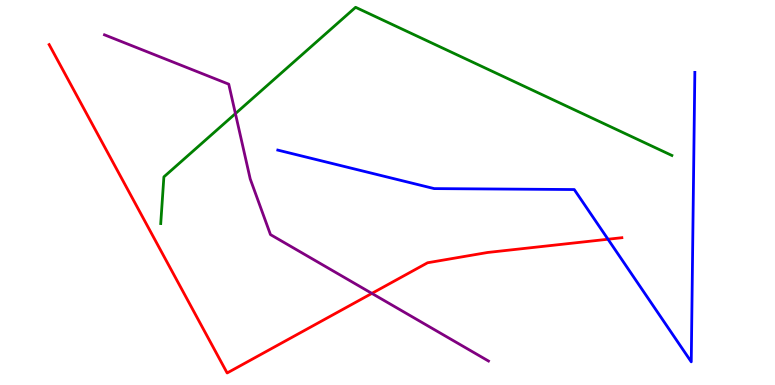[{'lines': ['blue', 'red'], 'intersections': [{'x': 7.85, 'y': 3.79}]}, {'lines': ['green', 'red'], 'intersections': []}, {'lines': ['purple', 'red'], 'intersections': [{'x': 4.8, 'y': 2.38}]}, {'lines': ['blue', 'green'], 'intersections': []}, {'lines': ['blue', 'purple'], 'intersections': []}, {'lines': ['green', 'purple'], 'intersections': [{'x': 3.04, 'y': 7.05}]}]